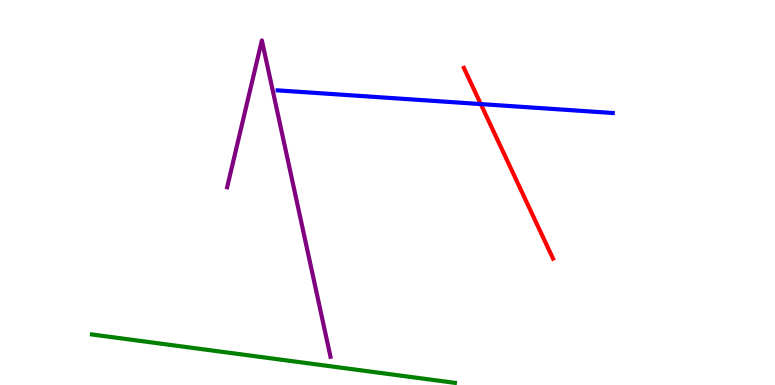[{'lines': ['blue', 'red'], 'intersections': [{'x': 6.2, 'y': 7.3}]}, {'lines': ['green', 'red'], 'intersections': []}, {'lines': ['purple', 'red'], 'intersections': []}, {'lines': ['blue', 'green'], 'intersections': []}, {'lines': ['blue', 'purple'], 'intersections': []}, {'lines': ['green', 'purple'], 'intersections': []}]